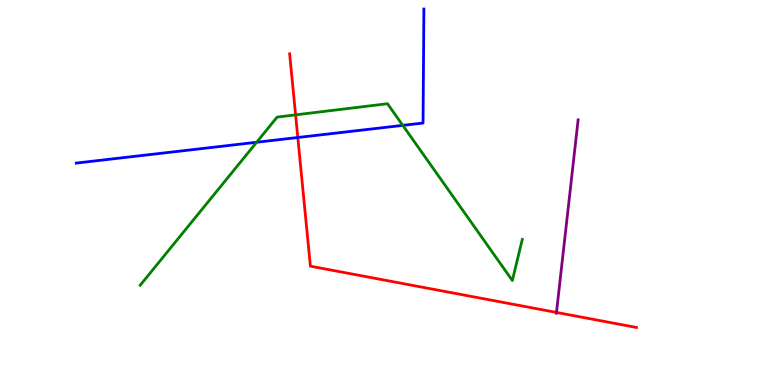[{'lines': ['blue', 'red'], 'intersections': [{'x': 3.84, 'y': 6.43}]}, {'lines': ['green', 'red'], 'intersections': [{'x': 3.81, 'y': 7.02}]}, {'lines': ['purple', 'red'], 'intersections': [{'x': 7.18, 'y': 1.88}]}, {'lines': ['blue', 'green'], 'intersections': [{'x': 3.31, 'y': 6.31}, {'x': 5.2, 'y': 6.74}]}, {'lines': ['blue', 'purple'], 'intersections': []}, {'lines': ['green', 'purple'], 'intersections': []}]